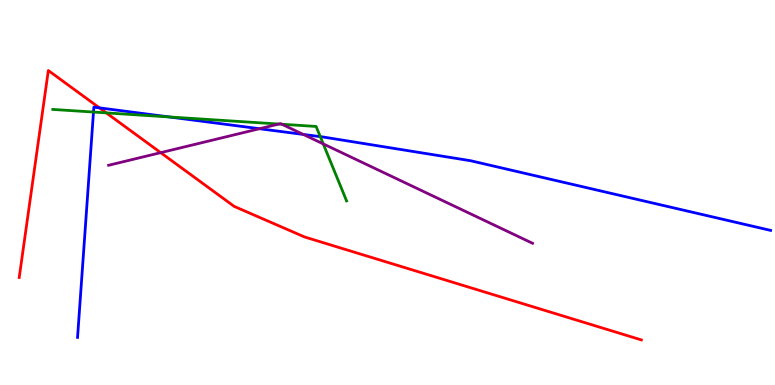[{'lines': ['blue', 'red'], 'intersections': [{'x': 1.28, 'y': 7.2}]}, {'lines': ['green', 'red'], 'intersections': [{'x': 1.37, 'y': 7.07}]}, {'lines': ['purple', 'red'], 'intersections': [{'x': 2.07, 'y': 6.03}]}, {'lines': ['blue', 'green'], 'intersections': [{'x': 1.21, 'y': 7.09}, {'x': 2.18, 'y': 6.96}, {'x': 4.13, 'y': 6.45}]}, {'lines': ['blue', 'purple'], 'intersections': [{'x': 3.35, 'y': 6.66}, {'x': 3.91, 'y': 6.51}]}, {'lines': ['green', 'purple'], 'intersections': [{'x': 3.6, 'y': 6.78}, {'x': 3.64, 'y': 6.77}, {'x': 4.17, 'y': 6.26}]}]